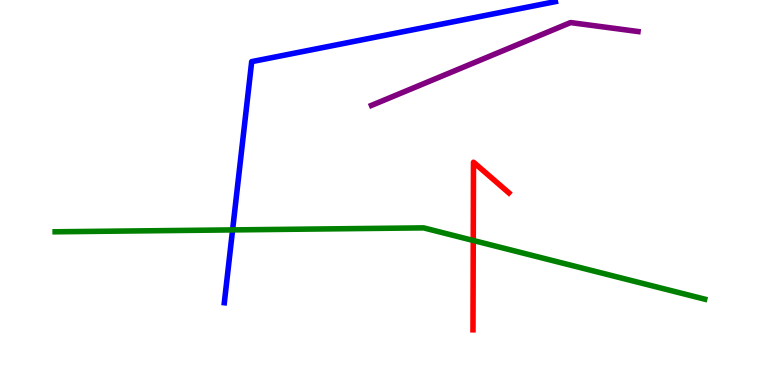[{'lines': ['blue', 'red'], 'intersections': []}, {'lines': ['green', 'red'], 'intersections': [{'x': 6.11, 'y': 3.75}]}, {'lines': ['purple', 'red'], 'intersections': []}, {'lines': ['blue', 'green'], 'intersections': [{'x': 3.0, 'y': 4.03}]}, {'lines': ['blue', 'purple'], 'intersections': []}, {'lines': ['green', 'purple'], 'intersections': []}]